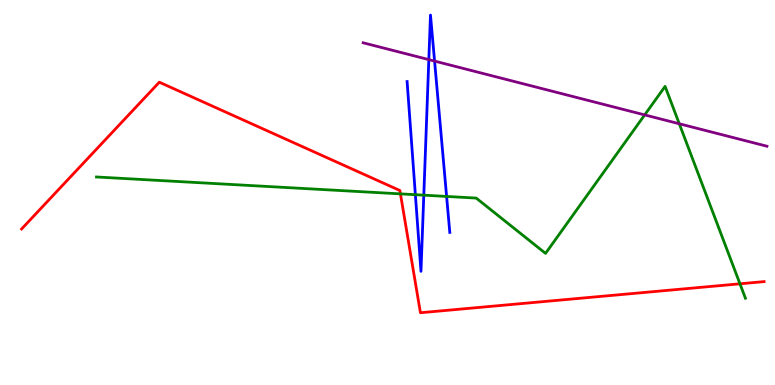[{'lines': ['blue', 'red'], 'intersections': []}, {'lines': ['green', 'red'], 'intersections': [{'x': 5.17, 'y': 4.96}, {'x': 9.55, 'y': 2.63}]}, {'lines': ['purple', 'red'], 'intersections': []}, {'lines': ['blue', 'green'], 'intersections': [{'x': 5.36, 'y': 4.94}, {'x': 5.47, 'y': 4.93}, {'x': 5.76, 'y': 4.9}]}, {'lines': ['blue', 'purple'], 'intersections': [{'x': 5.53, 'y': 8.45}, {'x': 5.61, 'y': 8.41}]}, {'lines': ['green', 'purple'], 'intersections': [{'x': 8.32, 'y': 7.02}, {'x': 8.76, 'y': 6.79}]}]